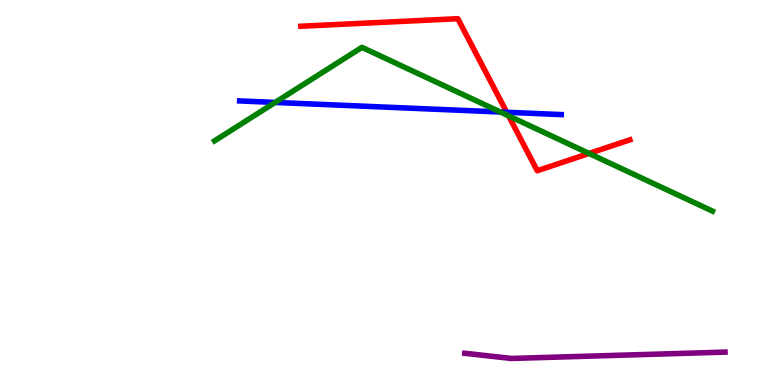[{'lines': ['blue', 'red'], 'intersections': [{'x': 6.54, 'y': 7.08}]}, {'lines': ['green', 'red'], 'intersections': [{'x': 6.56, 'y': 6.99}, {'x': 7.6, 'y': 6.01}]}, {'lines': ['purple', 'red'], 'intersections': []}, {'lines': ['blue', 'green'], 'intersections': [{'x': 3.55, 'y': 7.34}, {'x': 6.46, 'y': 7.09}]}, {'lines': ['blue', 'purple'], 'intersections': []}, {'lines': ['green', 'purple'], 'intersections': []}]